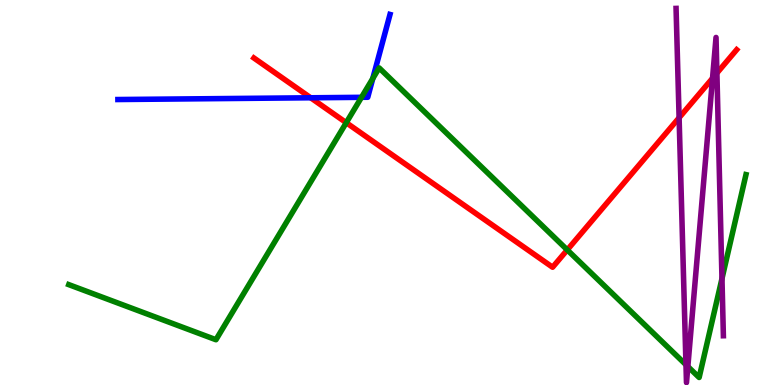[{'lines': ['blue', 'red'], 'intersections': [{'x': 4.01, 'y': 7.46}]}, {'lines': ['green', 'red'], 'intersections': [{'x': 4.47, 'y': 6.81}, {'x': 7.32, 'y': 3.51}]}, {'lines': ['purple', 'red'], 'intersections': [{'x': 8.76, 'y': 6.94}, {'x': 9.19, 'y': 7.97}, {'x': 9.25, 'y': 8.1}]}, {'lines': ['blue', 'green'], 'intersections': [{'x': 4.66, 'y': 7.47}, {'x': 4.81, 'y': 7.96}]}, {'lines': ['blue', 'purple'], 'intersections': []}, {'lines': ['green', 'purple'], 'intersections': [{'x': 8.85, 'y': 0.526}, {'x': 8.88, 'y': 0.479}, {'x': 9.32, 'y': 2.76}]}]